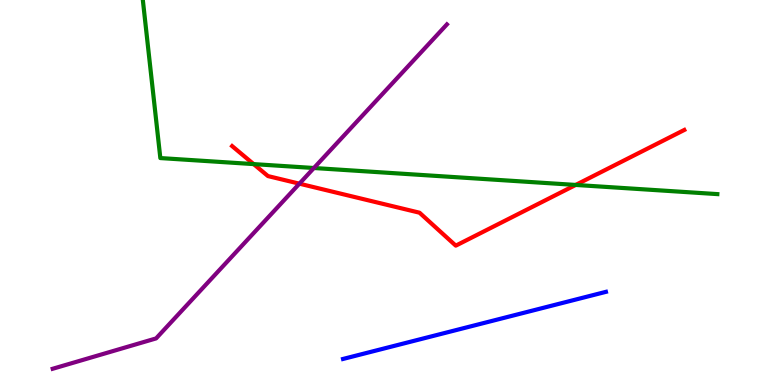[{'lines': ['blue', 'red'], 'intersections': []}, {'lines': ['green', 'red'], 'intersections': [{'x': 3.27, 'y': 5.74}, {'x': 7.43, 'y': 5.2}]}, {'lines': ['purple', 'red'], 'intersections': [{'x': 3.86, 'y': 5.23}]}, {'lines': ['blue', 'green'], 'intersections': []}, {'lines': ['blue', 'purple'], 'intersections': []}, {'lines': ['green', 'purple'], 'intersections': [{'x': 4.05, 'y': 5.64}]}]